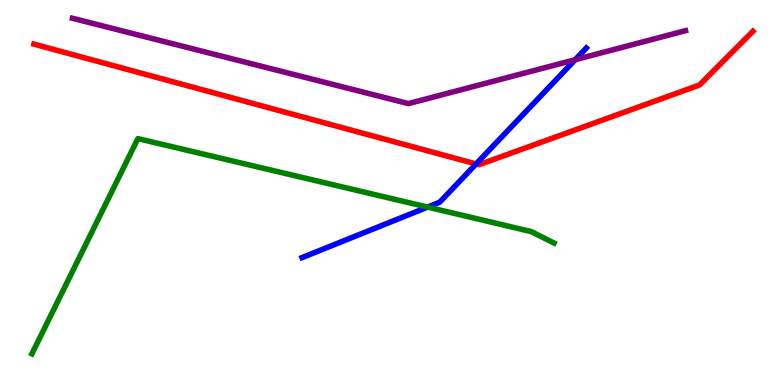[{'lines': ['blue', 'red'], 'intersections': [{'x': 6.14, 'y': 5.74}]}, {'lines': ['green', 'red'], 'intersections': []}, {'lines': ['purple', 'red'], 'intersections': []}, {'lines': ['blue', 'green'], 'intersections': [{'x': 5.52, 'y': 4.62}]}, {'lines': ['blue', 'purple'], 'intersections': [{'x': 7.42, 'y': 8.45}]}, {'lines': ['green', 'purple'], 'intersections': []}]